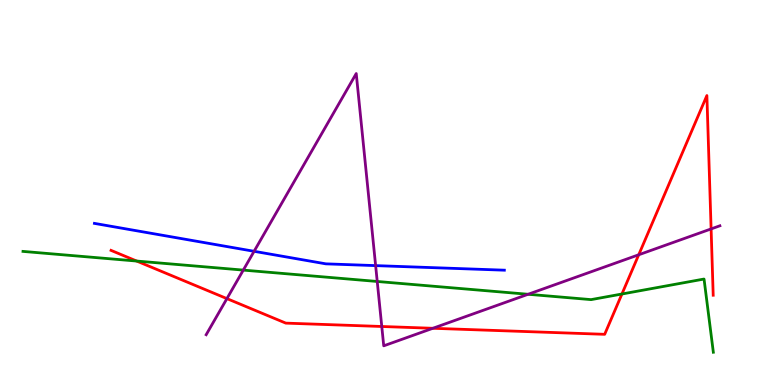[{'lines': ['blue', 'red'], 'intersections': []}, {'lines': ['green', 'red'], 'intersections': [{'x': 1.76, 'y': 3.22}, {'x': 8.02, 'y': 2.36}]}, {'lines': ['purple', 'red'], 'intersections': [{'x': 2.93, 'y': 2.24}, {'x': 4.93, 'y': 1.52}, {'x': 5.59, 'y': 1.47}, {'x': 8.24, 'y': 3.38}, {'x': 9.18, 'y': 4.05}]}, {'lines': ['blue', 'green'], 'intersections': []}, {'lines': ['blue', 'purple'], 'intersections': [{'x': 3.28, 'y': 3.47}, {'x': 4.85, 'y': 3.1}]}, {'lines': ['green', 'purple'], 'intersections': [{'x': 3.14, 'y': 2.98}, {'x': 4.87, 'y': 2.69}, {'x': 6.81, 'y': 2.36}]}]